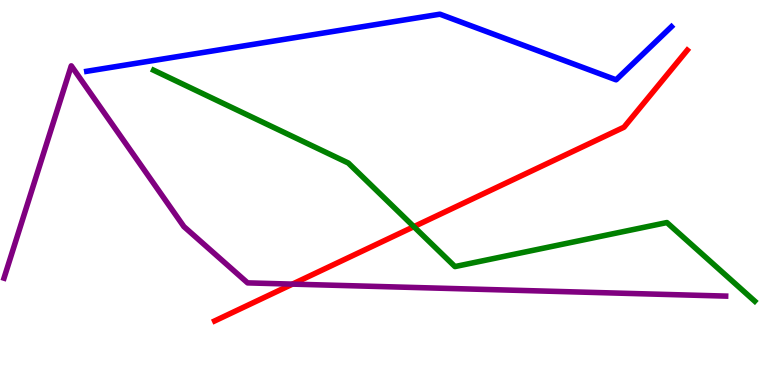[{'lines': ['blue', 'red'], 'intersections': []}, {'lines': ['green', 'red'], 'intersections': [{'x': 5.34, 'y': 4.11}]}, {'lines': ['purple', 'red'], 'intersections': [{'x': 3.77, 'y': 2.62}]}, {'lines': ['blue', 'green'], 'intersections': []}, {'lines': ['blue', 'purple'], 'intersections': []}, {'lines': ['green', 'purple'], 'intersections': []}]